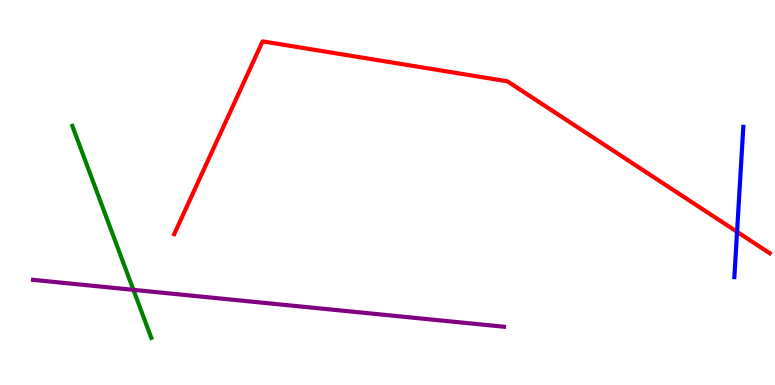[{'lines': ['blue', 'red'], 'intersections': [{'x': 9.51, 'y': 3.98}]}, {'lines': ['green', 'red'], 'intersections': []}, {'lines': ['purple', 'red'], 'intersections': []}, {'lines': ['blue', 'green'], 'intersections': []}, {'lines': ['blue', 'purple'], 'intersections': []}, {'lines': ['green', 'purple'], 'intersections': [{'x': 1.72, 'y': 2.47}]}]